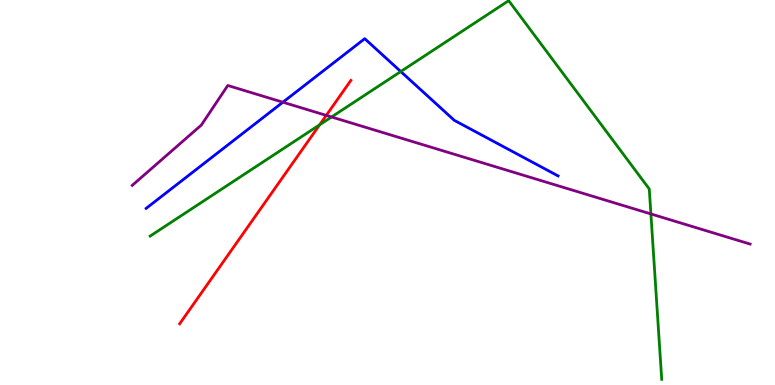[{'lines': ['blue', 'red'], 'intersections': []}, {'lines': ['green', 'red'], 'intersections': [{'x': 4.12, 'y': 6.76}]}, {'lines': ['purple', 'red'], 'intersections': [{'x': 4.21, 'y': 7.0}]}, {'lines': ['blue', 'green'], 'intersections': [{'x': 5.17, 'y': 8.14}]}, {'lines': ['blue', 'purple'], 'intersections': [{'x': 3.65, 'y': 7.35}]}, {'lines': ['green', 'purple'], 'intersections': [{'x': 4.28, 'y': 6.96}, {'x': 8.4, 'y': 4.44}]}]